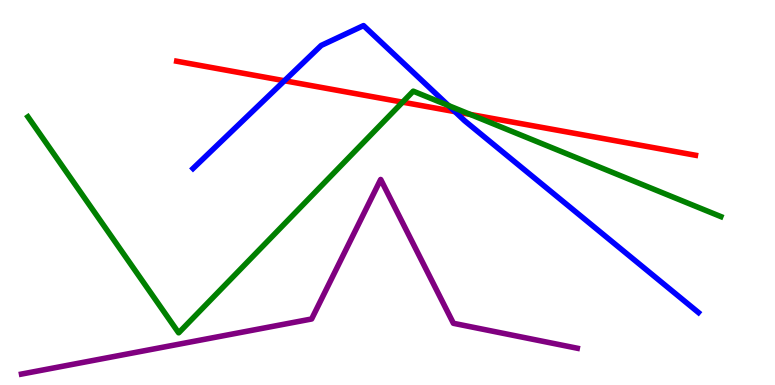[{'lines': ['blue', 'red'], 'intersections': [{'x': 3.67, 'y': 7.9}, {'x': 5.87, 'y': 7.1}]}, {'lines': ['green', 'red'], 'intersections': [{'x': 5.19, 'y': 7.35}, {'x': 6.07, 'y': 7.03}]}, {'lines': ['purple', 'red'], 'intersections': []}, {'lines': ['blue', 'green'], 'intersections': [{'x': 5.79, 'y': 7.26}]}, {'lines': ['blue', 'purple'], 'intersections': []}, {'lines': ['green', 'purple'], 'intersections': []}]